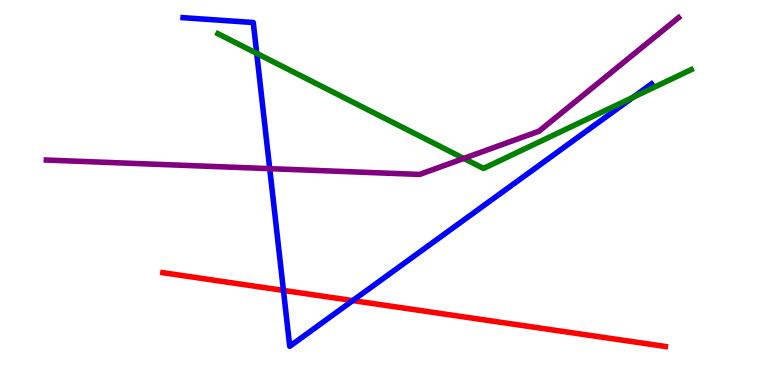[{'lines': ['blue', 'red'], 'intersections': [{'x': 3.66, 'y': 2.46}, {'x': 4.55, 'y': 2.19}]}, {'lines': ['green', 'red'], 'intersections': []}, {'lines': ['purple', 'red'], 'intersections': []}, {'lines': ['blue', 'green'], 'intersections': [{'x': 3.31, 'y': 8.61}, {'x': 8.17, 'y': 7.47}]}, {'lines': ['blue', 'purple'], 'intersections': [{'x': 3.48, 'y': 5.62}]}, {'lines': ['green', 'purple'], 'intersections': [{'x': 5.98, 'y': 5.88}]}]